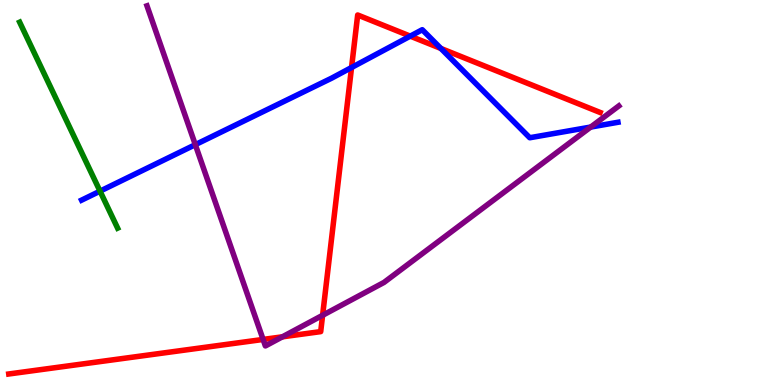[{'lines': ['blue', 'red'], 'intersections': [{'x': 4.54, 'y': 8.25}, {'x': 5.29, 'y': 9.06}, {'x': 5.69, 'y': 8.74}]}, {'lines': ['green', 'red'], 'intersections': []}, {'lines': ['purple', 'red'], 'intersections': [{'x': 3.39, 'y': 1.18}, {'x': 3.64, 'y': 1.25}, {'x': 4.16, 'y': 1.81}]}, {'lines': ['blue', 'green'], 'intersections': [{'x': 1.29, 'y': 5.04}]}, {'lines': ['blue', 'purple'], 'intersections': [{'x': 2.52, 'y': 6.24}, {'x': 7.62, 'y': 6.7}]}, {'lines': ['green', 'purple'], 'intersections': []}]